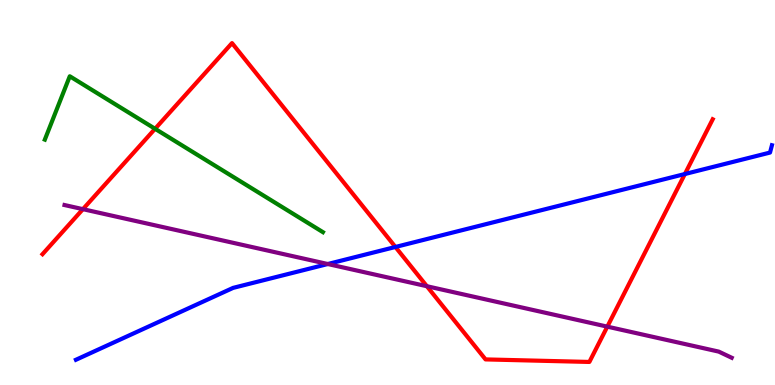[{'lines': ['blue', 'red'], 'intersections': [{'x': 5.1, 'y': 3.59}, {'x': 8.84, 'y': 5.48}]}, {'lines': ['green', 'red'], 'intersections': [{'x': 2.0, 'y': 6.65}]}, {'lines': ['purple', 'red'], 'intersections': [{'x': 1.07, 'y': 4.57}, {'x': 5.51, 'y': 2.57}, {'x': 7.84, 'y': 1.52}]}, {'lines': ['blue', 'green'], 'intersections': []}, {'lines': ['blue', 'purple'], 'intersections': [{'x': 4.23, 'y': 3.14}]}, {'lines': ['green', 'purple'], 'intersections': []}]